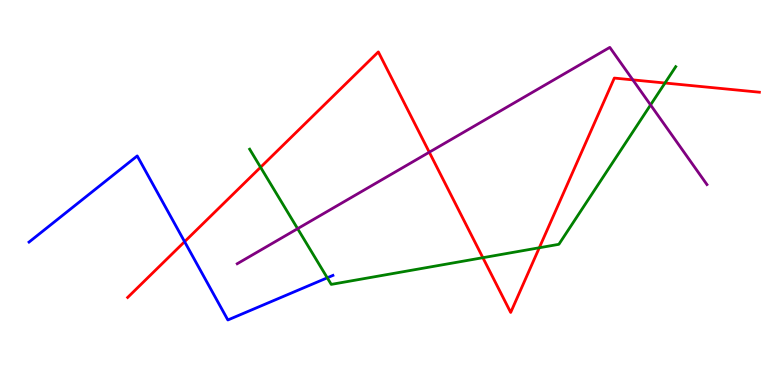[{'lines': ['blue', 'red'], 'intersections': [{'x': 2.38, 'y': 3.72}]}, {'lines': ['green', 'red'], 'intersections': [{'x': 3.36, 'y': 5.66}, {'x': 6.23, 'y': 3.31}, {'x': 6.96, 'y': 3.56}, {'x': 8.58, 'y': 7.84}]}, {'lines': ['purple', 'red'], 'intersections': [{'x': 5.54, 'y': 6.05}, {'x': 8.17, 'y': 7.93}]}, {'lines': ['blue', 'green'], 'intersections': [{'x': 4.22, 'y': 2.78}]}, {'lines': ['blue', 'purple'], 'intersections': []}, {'lines': ['green', 'purple'], 'intersections': [{'x': 3.84, 'y': 4.06}, {'x': 8.39, 'y': 7.27}]}]